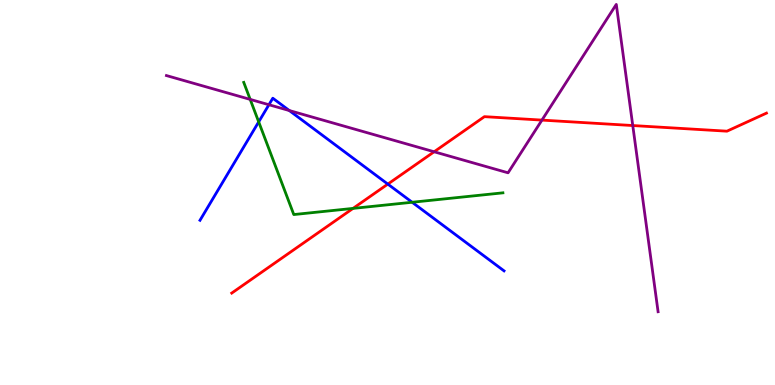[{'lines': ['blue', 'red'], 'intersections': [{'x': 5.0, 'y': 5.22}]}, {'lines': ['green', 'red'], 'intersections': [{'x': 4.56, 'y': 4.59}]}, {'lines': ['purple', 'red'], 'intersections': [{'x': 5.6, 'y': 6.06}, {'x': 6.99, 'y': 6.88}, {'x': 8.16, 'y': 6.74}]}, {'lines': ['blue', 'green'], 'intersections': [{'x': 3.34, 'y': 6.83}, {'x': 5.32, 'y': 4.75}]}, {'lines': ['blue', 'purple'], 'intersections': [{'x': 3.47, 'y': 7.28}, {'x': 3.73, 'y': 7.13}]}, {'lines': ['green', 'purple'], 'intersections': [{'x': 3.23, 'y': 7.42}]}]